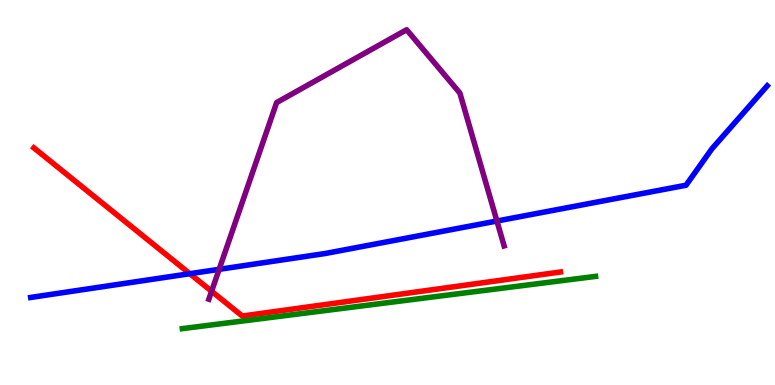[{'lines': ['blue', 'red'], 'intersections': [{'x': 2.45, 'y': 2.89}]}, {'lines': ['green', 'red'], 'intersections': []}, {'lines': ['purple', 'red'], 'intersections': [{'x': 2.73, 'y': 2.43}]}, {'lines': ['blue', 'green'], 'intersections': []}, {'lines': ['blue', 'purple'], 'intersections': [{'x': 2.83, 'y': 3.0}, {'x': 6.41, 'y': 4.26}]}, {'lines': ['green', 'purple'], 'intersections': []}]